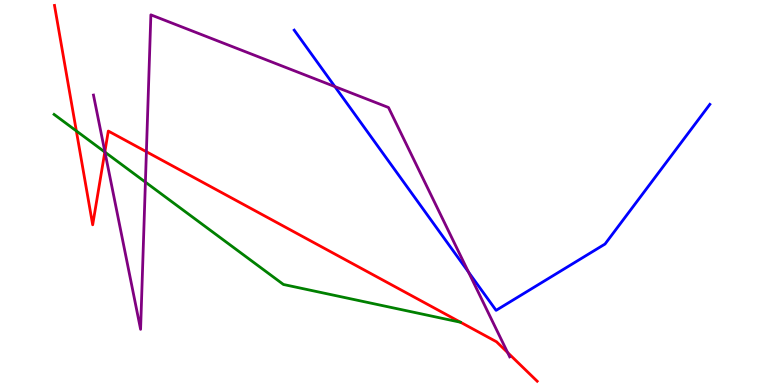[{'lines': ['blue', 'red'], 'intersections': []}, {'lines': ['green', 'red'], 'intersections': [{'x': 0.985, 'y': 6.6}, {'x': 1.35, 'y': 6.05}]}, {'lines': ['purple', 'red'], 'intersections': [{'x': 1.35, 'y': 6.06}, {'x': 1.89, 'y': 6.06}, {'x': 6.55, 'y': 0.843}]}, {'lines': ['blue', 'green'], 'intersections': []}, {'lines': ['blue', 'purple'], 'intersections': [{'x': 4.32, 'y': 7.75}, {'x': 6.04, 'y': 2.93}]}, {'lines': ['green', 'purple'], 'intersections': [{'x': 1.35, 'y': 6.05}, {'x': 1.88, 'y': 5.27}]}]